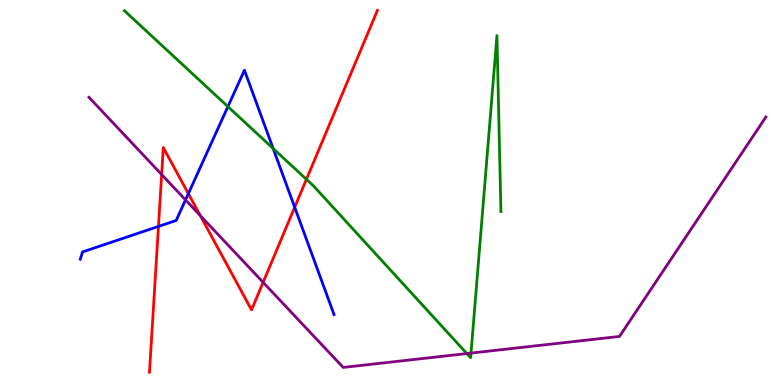[{'lines': ['blue', 'red'], 'intersections': [{'x': 2.04, 'y': 4.12}, {'x': 2.43, 'y': 4.97}, {'x': 3.8, 'y': 4.62}]}, {'lines': ['green', 'red'], 'intersections': [{'x': 3.95, 'y': 5.34}]}, {'lines': ['purple', 'red'], 'intersections': [{'x': 2.09, 'y': 5.47}, {'x': 2.58, 'y': 4.4}, {'x': 3.4, 'y': 2.67}]}, {'lines': ['blue', 'green'], 'intersections': [{'x': 2.94, 'y': 7.23}, {'x': 3.52, 'y': 6.14}]}, {'lines': ['blue', 'purple'], 'intersections': [{'x': 2.39, 'y': 4.81}]}, {'lines': ['green', 'purple'], 'intersections': [{'x': 6.02, 'y': 0.817}, {'x': 6.08, 'y': 0.829}]}]